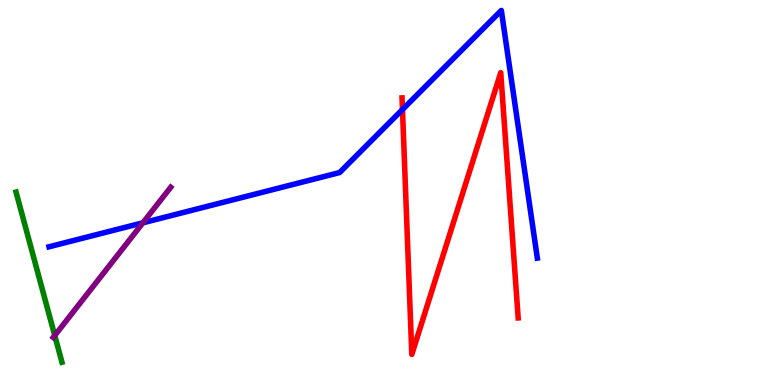[{'lines': ['blue', 'red'], 'intersections': [{'x': 5.19, 'y': 7.16}]}, {'lines': ['green', 'red'], 'intersections': []}, {'lines': ['purple', 'red'], 'intersections': []}, {'lines': ['blue', 'green'], 'intersections': []}, {'lines': ['blue', 'purple'], 'intersections': [{'x': 1.84, 'y': 4.21}]}, {'lines': ['green', 'purple'], 'intersections': [{'x': 0.706, 'y': 1.29}]}]